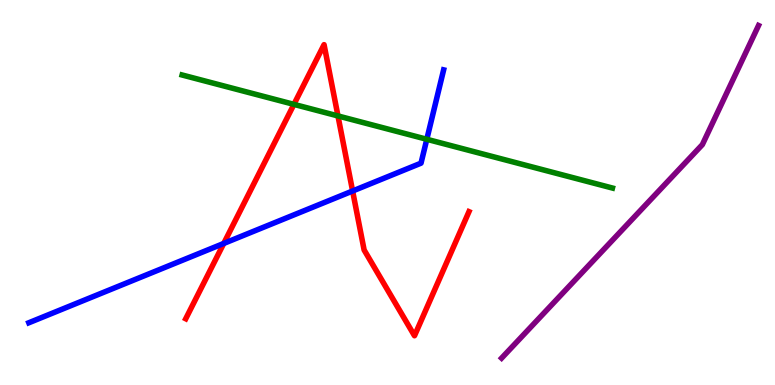[{'lines': ['blue', 'red'], 'intersections': [{'x': 2.89, 'y': 3.68}, {'x': 4.55, 'y': 5.04}]}, {'lines': ['green', 'red'], 'intersections': [{'x': 3.79, 'y': 7.29}, {'x': 4.36, 'y': 6.99}]}, {'lines': ['purple', 'red'], 'intersections': []}, {'lines': ['blue', 'green'], 'intersections': [{'x': 5.51, 'y': 6.38}]}, {'lines': ['blue', 'purple'], 'intersections': []}, {'lines': ['green', 'purple'], 'intersections': []}]